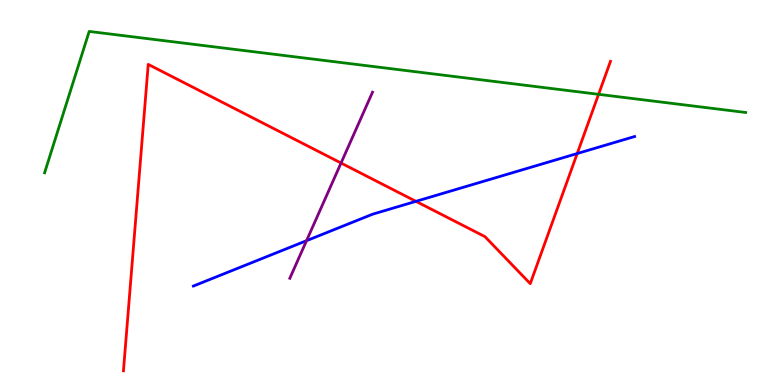[{'lines': ['blue', 'red'], 'intersections': [{'x': 5.37, 'y': 4.77}, {'x': 7.45, 'y': 6.01}]}, {'lines': ['green', 'red'], 'intersections': [{'x': 7.72, 'y': 7.55}]}, {'lines': ['purple', 'red'], 'intersections': [{'x': 4.4, 'y': 5.77}]}, {'lines': ['blue', 'green'], 'intersections': []}, {'lines': ['blue', 'purple'], 'intersections': [{'x': 3.96, 'y': 3.75}]}, {'lines': ['green', 'purple'], 'intersections': []}]